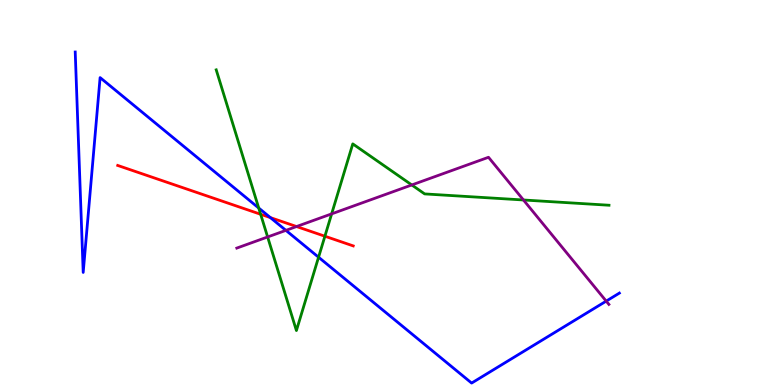[{'lines': ['blue', 'red'], 'intersections': [{'x': 3.49, 'y': 4.35}]}, {'lines': ['green', 'red'], 'intersections': [{'x': 3.36, 'y': 4.43}, {'x': 4.19, 'y': 3.86}]}, {'lines': ['purple', 'red'], 'intersections': [{'x': 3.83, 'y': 4.12}]}, {'lines': ['blue', 'green'], 'intersections': [{'x': 3.34, 'y': 4.6}, {'x': 4.11, 'y': 3.32}]}, {'lines': ['blue', 'purple'], 'intersections': [{'x': 3.69, 'y': 4.02}, {'x': 7.82, 'y': 2.18}]}, {'lines': ['green', 'purple'], 'intersections': [{'x': 3.45, 'y': 3.84}, {'x': 4.28, 'y': 4.44}, {'x': 5.31, 'y': 5.2}, {'x': 6.75, 'y': 4.81}]}]